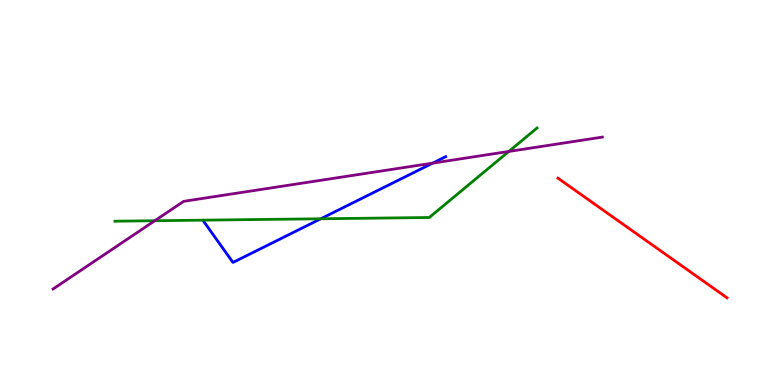[{'lines': ['blue', 'red'], 'intersections': []}, {'lines': ['green', 'red'], 'intersections': []}, {'lines': ['purple', 'red'], 'intersections': []}, {'lines': ['blue', 'green'], 'intersections': [{'x': 4.14, 'y': 4.32}]}, {'lines': ['blue', 'purple'], 'intersections': [{'x': 5.58, 'y': 5.76}]}, {'lines': ['green', 'purple'], 'intersections': [{'x': 2.0, 'y': 4.27}, {'x': 6.57, 'y': 6.07}]}]